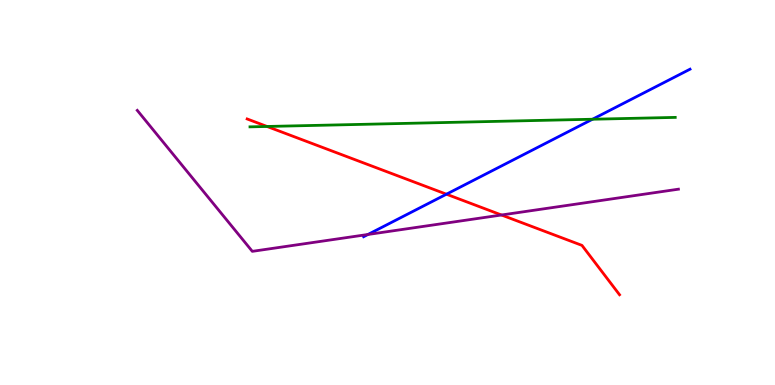[{'lines': ['blue', 'red'], 'intersections': [{'x': 5.76, 'y': 4.96}]}, {'lines': ['green', 'red'], 'intersections': [{'x': 3.45, 'y': 6.72}]}, {'lines': ['purple', 'red'], 'intersections': [{'x': 6.47, 'y': 4.42}]}, {'lines': ['blue', 'green'], 'intersections': [{'x': 7.65, 'y': 6.9}]}, {'lines': ['blue', 'purple'], 'intersections': [{'x': 4.75, 'y': 3.91}]}, {'lines': ['green', 'purple'], 'intersections': []}]